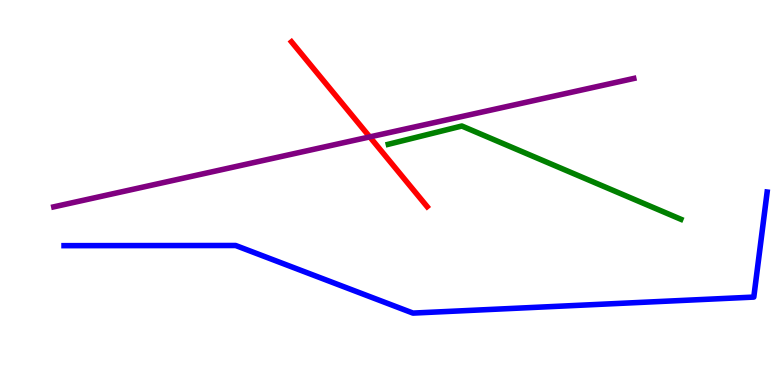[{'lines': ['blue', 'red'], 'intersections': []}, {'lines': ['green', 'red'], 'intersections': []}, {'lines': ['purple', 'red'], 'intersections': [{'x': 4.77, 'y': 6.44}]}, {'lines': ['blue', 'green'], 'intersections': []}, {'lines': ['blue', 'purple'], 'intersections': []}, {'lines': ['green', 'purple'], 'intersections': []}]